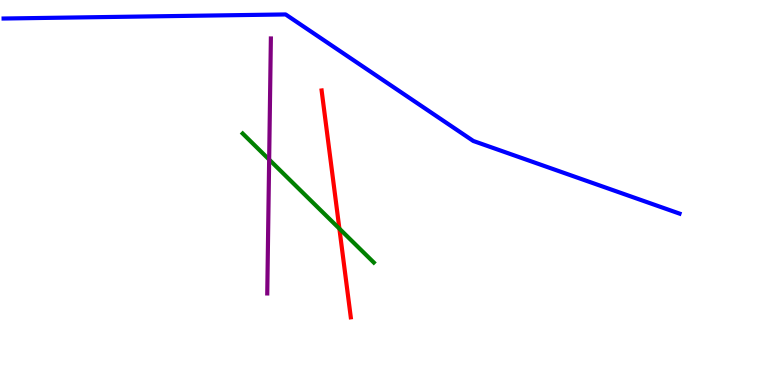[{'lines': ['blue', 'red'], 'intersections': []}, {'lines': ['green', 'red'], 'intersections': [{'x': 4.38, 'y': 4.06}]}, {'lines': ['purple', 'red'], 'intersections': []}, {'lines': ['blue', 'green'], 'intersections': []}, {'lines': ['blue', 'purple'], 'intersections': []}, {'lines': ['green', 'purple'], 'intersections': [{'x': 3.47, 'y': 5.85}]}]